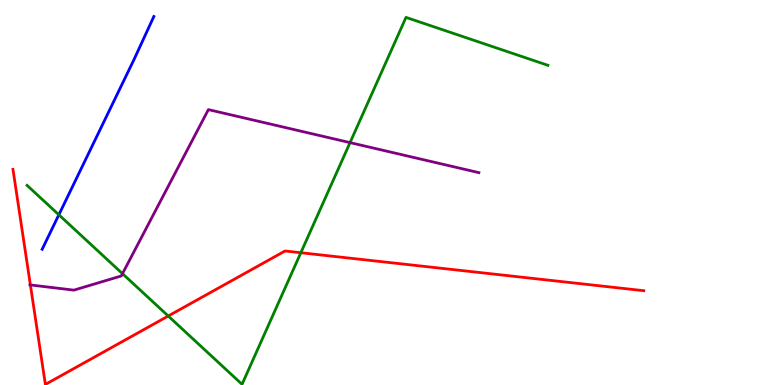[{'lines': ['blue', 'red'], 'intersections': []}, {'lines': ['green', 'red'], 'intersections': [{'x': 2.17, 'y': 1.79}, {'x': 3.88, 'y': 3.44}]}, {'lines': ['purple', 'red'], 'intersections': [{'x': 0.392, 'y': 2.6}]}, {'lines': ['blue', 'green'], 'intersections': [{'x': 0.759, 'y': 4.42}]}, {'lines': ['blue', 'purple'], 'intersections': []}, {'lines': ['green', 'purple'], 'intersections': [{'x': 1.58, 'y': 2.89}, {'x': 4.52, 'y': 6.3}]}]